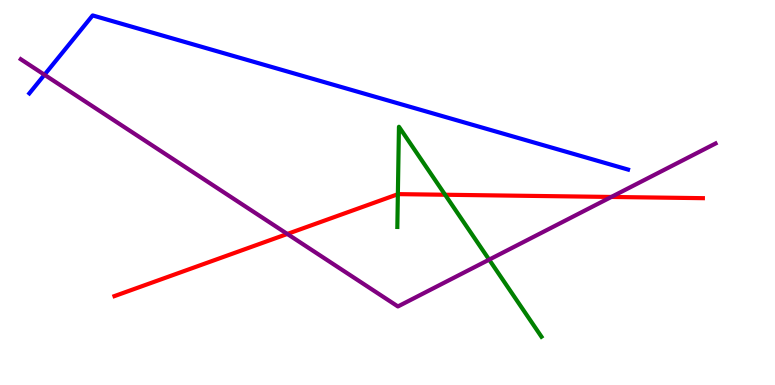[{'lines': ['blue', 'red'], 'intersections': []}, {'lines': ['green', 'red'], 'intersections': [{'x': 5.13, 'y': 4.96}, {'x': 5.74, 'y': 4.94}]}, {'lines': ['purple', 'red'], 'intersections': [{'x': 3.71, 'y': 3.92}, {'x': 7.89, 'y': 4.88}]}, {'lines': ['blue', 'green'], 'intersections': []}, {'lines': ['blue', 'purple'], 'intersections': [{'x': 0.574, 'y': 8.06}]}, {'lines': ['green', 'purple'], 'intersections': [{'x': 6.31, 'y': 3.26}]}]